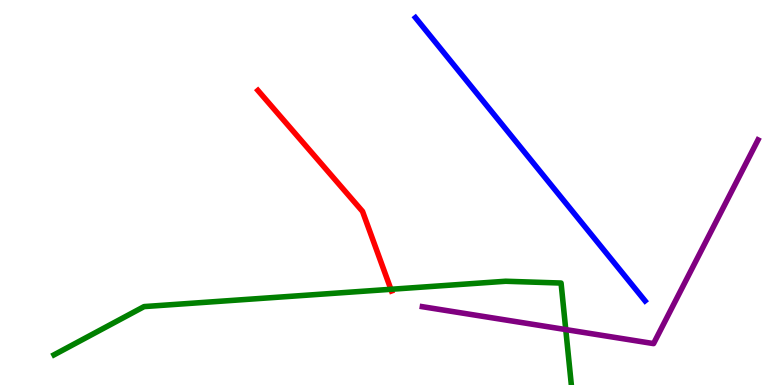[{'lines': ['blue', 'red'], 'intersections': []}, {'lines': ['green', 'red'], 'intersections': [{'x': 5.04, 'y': 2.49}]}, {'lines': ['purple', 'red'], 'intersections': []}, {'lines': ['blue', 'green'], 'intersections': []}, {'lines': ['blue', 'purple'], 'intersections': []}, {'lines': ['green', 'purple'], 'intersections': [{'x': 7.3, 'y': 1.44}]}]